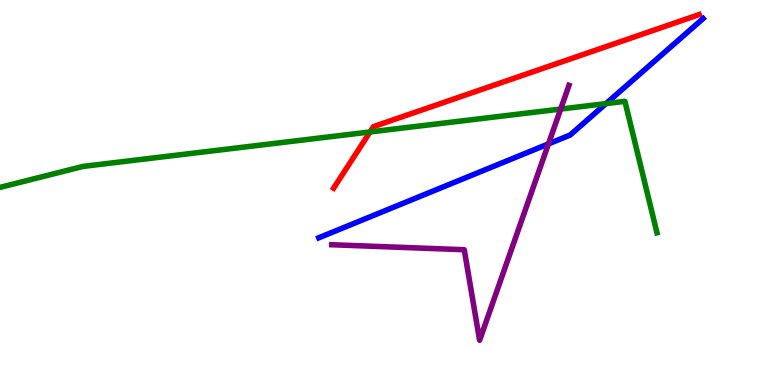[{'lines': ['blue', 'red'], 'intersections': []}, {'lines': ['green', 'red'], 'intersections': [{'x': 4.77, 'y': 6.57}]}, {'lines': ['purple', 'red'], 'intersections': []}, {'lines': ['blue', 'green'], 'intersections': [{'x': 7.82, 'y': 7.31}]}, {'lines': ['blue', 'purple'], 'intersections': [{'x': 7.08, 'y': 6.26}]}, {'lines': ['green', 'purple'], 'intersections': [{'x': 7.23, 'y': 7.17}]}]